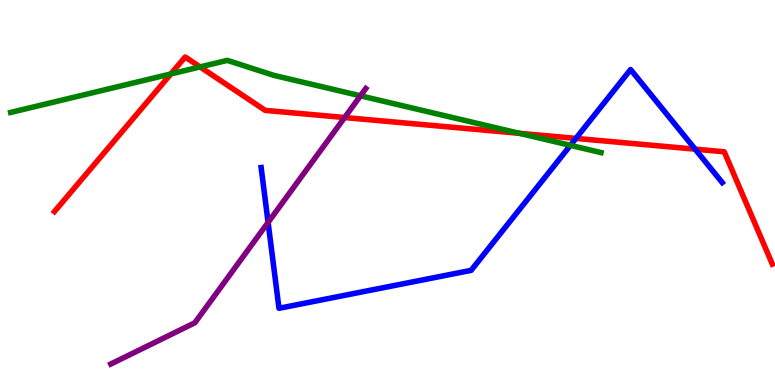[{'lines': ['blue', 'red'], 'intersections': [{'x': 7.43, 'y': 6.41}, {'x': 8.97, 'y': 6.13}]}, {'lines': ['green', 'red'], 'intersections': [{'x': 2.2, 'y': 8.08}, {'x': 2.58, 'y': 8.26}, {'x': 6.7, 'y': 6.54}]}, {'lines': ['purple', 'red'], 'intersections': [{'x': 4.45, 'y': 6.95}]}, {'lines': ['blue', 'green'], 'intersections': [{'x': 7.36, 'y': 6.22}]}, {'lines': ['blue', 'purple'], 'intersections': [{'x': 3.46, 'y': 4.22}]}, {'lines': ['green', 'purple'], 'intersections': [{'x': 4.65, 'y': 7.51}]}]